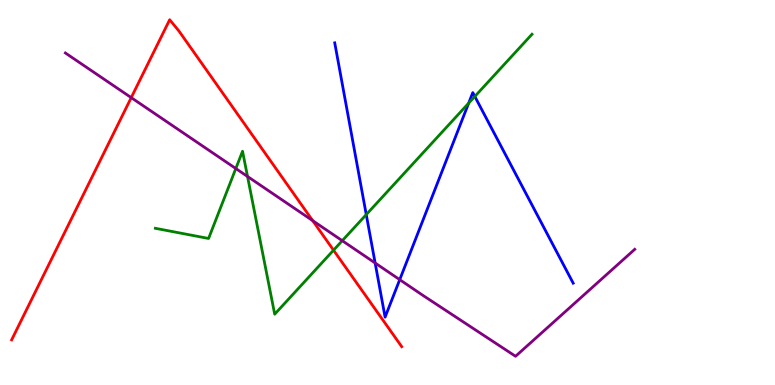[{'lines': ['blue', 'red'], 'intersections': []}, {'lines': ['green', 'red'], 'intersections': [{'x': 4.3, 'y': 3.5}]}, {'lines': ['purple', 'red'], 'intersections': [{'x': 1.69, 'y': 7.46}, {'x': 4.03, 'y': 4.27}]}, {'lines': ['blue', 'green'], 'intersections': [{'x': 4.73, 'y': 4.43}, {'x': 6.05, 'y': 7.32}, {'x': 6.13, 'y': 7.49}]}, {'lines': ['blue', 'purple'], 'intersections': [{'x': 4.84, 'y': 3.17}, {'x': 5.16, 'y': 2.74}]}, {'lines': ['green', 'purple'], 'intersections': [{'x': 3.04, 'y': 5.62}, {'x': 3.19, 'y': 5.42}, {'x': 4.42, 'y': 3.75}]}]